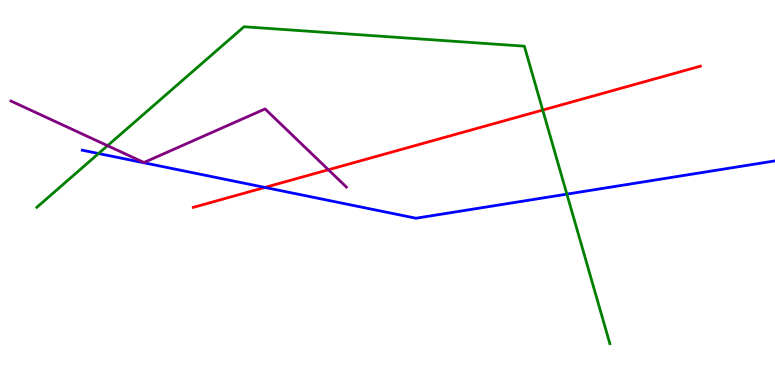[{'lines': ['blue', 'red'], 'intersections': [{'x': 3.42, 'y': 5.13}]}, {'lines': ['green', 'red'], 'intersections': [{'x': 7.0, 'y': 7.14}]}, {'lines': ['purple', 'red'], 'intersections': [{'x': 4.24, 'y': 5.59}]}, {'lines': ['blue', 'green'], 'intersections': [{'x': 1.27, 'y': 6.01}, {'x': 7.31, 'y': 4.96}]}, {'lines': ['blue', 'purple'], 'intersections': []}, {'lines': ['green', 'purple'], 'intersections': [{'x': 1.39, 'y': 6.22}]}]